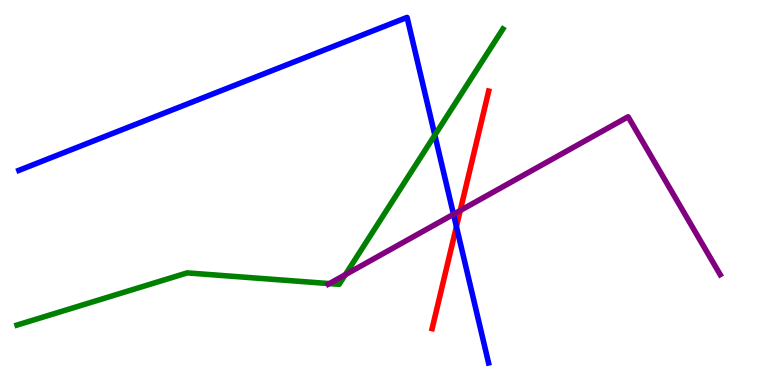[{'lines': ['blue', 'red'], 'intersections': [{'x': 5.89, 'y': 4.11}]}, {'lines': ['green', 'red'], 'intersections': []}, {'lines': ['purple', 'red'], 'intersections': [{'x': 5.94, 'y': 4.53}]}, {'lines': ['blue', 'green'], 'intersections': [{'x': 5.61, 'y': 6.49}]}, {'lines': ['blue', 'purple'], 'intersections': [{'x': 5.85, 'y': 4.43}]}, {'lines': ['green', 'purple'], 'intersections': [{'x': 4.25, 'y': 2.63}, {'x': 4.46, 'y': 2.86}]}]